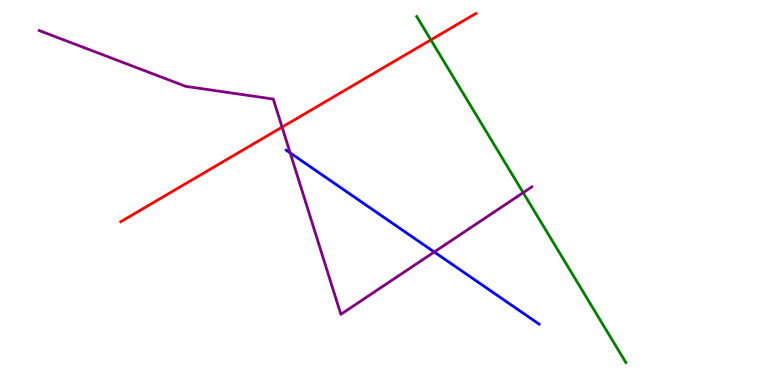[{'lines': ['blue', 'red'], 'intersections': []}, {'lines': ['green', 'red'], 'intersections': [{'x': 5.56, 'y': 8.96}]}, {'lines': ['purple', 'red'], 'intersections': [{'x': 3.64, 'y': 6.7}]}, {'lines': ['blue', 'green'], 'intersections': []}, {'lines': ['blue', 'purple'], 'intersections': [{'x': 3.74, 'y': 6.03}, {'x': 5.6, 'y': 3.45}]}, {'lines': ['green', 'purple'], 'intersections': [{'x': 6.75, 'y': 5.0}]}]